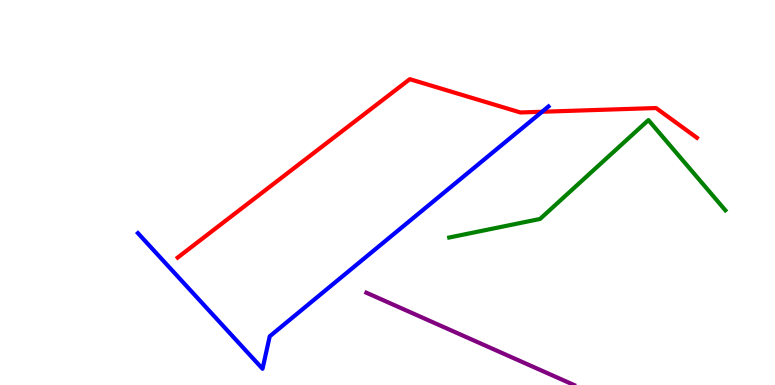[{'lines': ['blue', 'red'], 'intersections': [{'x': 6.99, 'y': 7.1}]}, {'lines': ['green', 'red'], 'intersections': []}, {'lines': ['purple', 'red'], 'intersections': []}, {'lines': ['blue', 'green'], 'intersections': []}, {'lines': ['blue', 'purple'], 'intersections': []}, {'lines': ['green', 'purple'], 'intersections': []}]